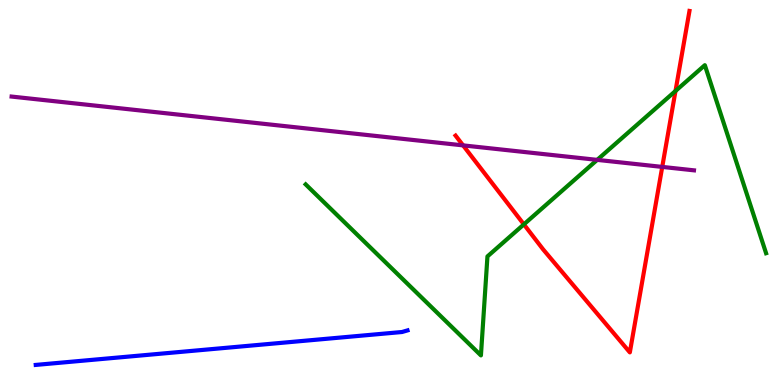[{'lines': ['blue', 'red'], 'intersections': []}, {'lines': ['green', 'red'], 'intersections': [{'x': 6.76, 'y': 4.17}, {'x': 8.72, 'y': 7.64}]}, {'lines': ['purple', 'red'], 'intersections': [{'x': 5.98, 'y': 6.22}, {'x': 8.55, 'y': 5.66}]}, {'lines': ['blue', 'green'], 'intersections': []}, {'lines': ['blue', 'purple'], 'intersections': []}, {'lines': ['green', 'purple'], 'intersections': [{'x': 7.71, 'y': 5.85}]}]